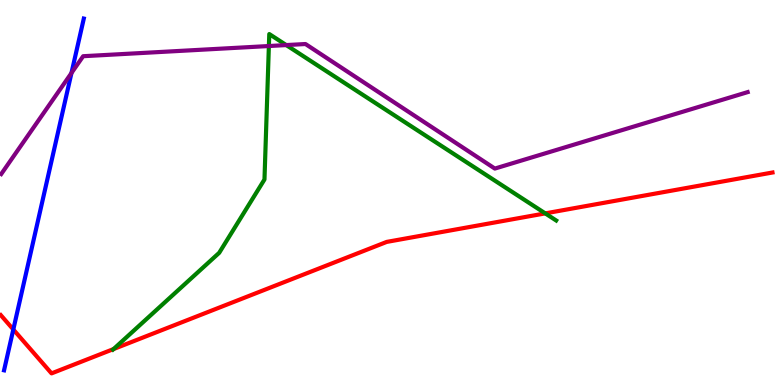[{'lines': ['blue', 'red'], 'intersections': [{'x': 0.172, 'y': 1.44}]}, {'lines': ['green', 'red'], 'intersections': [{'x': 1.47, 'y': 0.934}, {'x': 7.04, 'y': 4.46}]}, {'lines': ['purple', 'red'], 'intersections': []}, {'lines': ['blue', 'green'], 'intersections': []}, {'lines': ['blue', 'purple'], 'intersections': [{'x': 0.922, 'y': 8.1}]}, {'lines': ['green', 'purple'], 'intersections': [{'x': 3.47, 'y': 8.8}, {'x': 3.69, 'y': 8.83}]}]